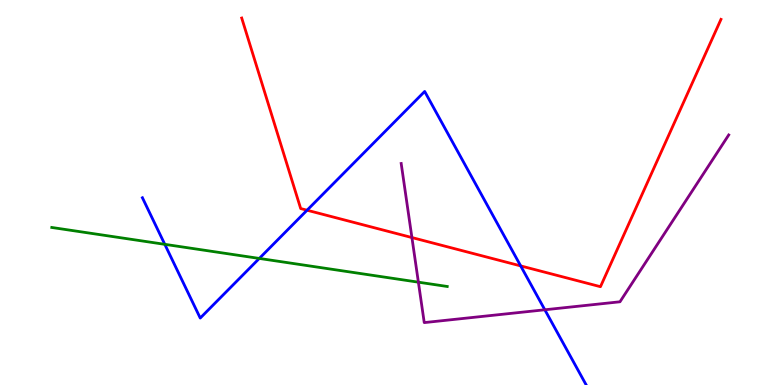[{'lines': ['blue', 'red'], 'intersections': [{'x': 3.96, 'y': 4.54}, {'x': 6.72, 'y': 3.09}]}, {'lines': ['green', 'red'], 'intersections': []}, {'lines': ['purple', 'red'], 'intersections': [{'x': 5.32, 'y': 3.83}]}, {'lines': ['blue', 'green'], 'intersections': [{'x': 2.13, 'y': 3.65}, {'x': 3.35, 'y': 3.29}]}, {'lines': ['blue', 'purple'], 'intersections': [{'x': 7.03, 'y': 1.95}]}, {'lines': ['green', 'purple'], 'intersections': [{'x': 5.4, 'y': 2.67}]}]